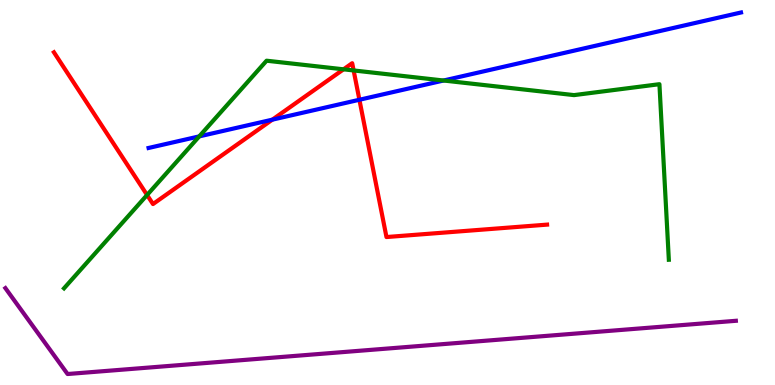[{'lines': ['blue', 'red'], 'intersections': [{'x': 3.51, 'y': 6.89}, {'x': 4.64, 'y': 7.41}]}, {'lines': ['green', 'red'], 'intersections': [{'x': 1.9, 'y': 4.94}, {'x': 4.43, 'y': 8.2}, {'x': 4.56, 'y': 8.17}]}, {'lines': ['purple', 'red'], 'intersections': []}, {'lines': ['blue', 'green'], 'intersections': [{'x': 2.57, 'y': 6.46}, {'x': 5.72, 'y': 7.91}]}, {'lines': ['blue', 'purple'], 'intersections': []}, {'lines': ['green', 'purple'], 'intersections': []}]